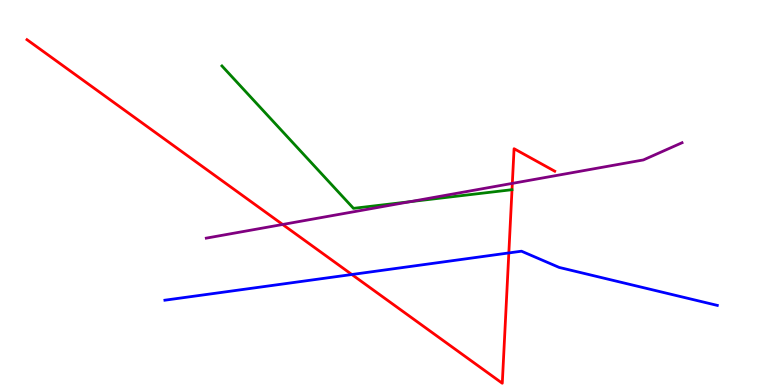[{'lines': ['blue', 'red'], 'intersections': [{'x': 4.54, 'y': 2.87}, {'x': 6.57, 'y': 3.43}]}, {'lines': ['green', 'red'], 'intersections': []}, {'lines': ['purple', 'red'], 'intersections': [{'x': 3.65, 'y': 4.17}, {'x': 6.61, 'y': 5.24}]}, {'lines': ['blue', 'green'], 'intersections': []}, {'lines': ['blue', 'purple'], 'intersections': []}, {'lines': ['green', 'purple'], 'intersections': [{'x': 5.29, 'y': 4.76}]}]